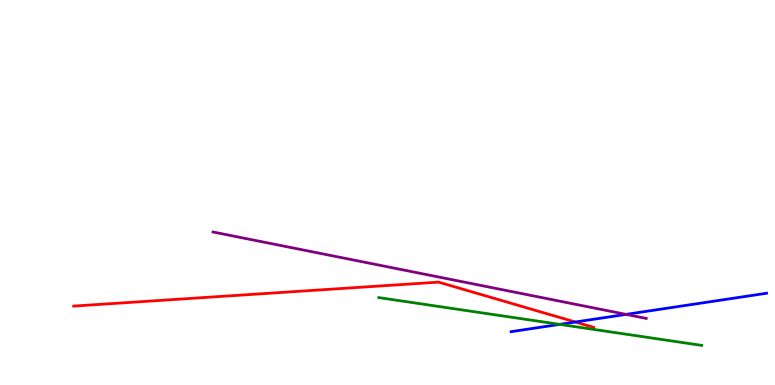[{'lines': ['blue', 'red'], 'intersections': [{'x': 7.42, 'y': 1.64}]}, {'lines': ['green', 'red'], 'intersections': []}, {'lines': ['purple', 'red'], 'intersections': []}, {'lines': ['blue', 'green'], 'intersections': [{'x': 7.22, 'y': 1.57}]}, {'lines': ['blue', 'purple'], 'intersections': [{'x': 8.08, 'y': 1.83}]}, {'lines': ['green', 'purple'], 'intersections': []}]